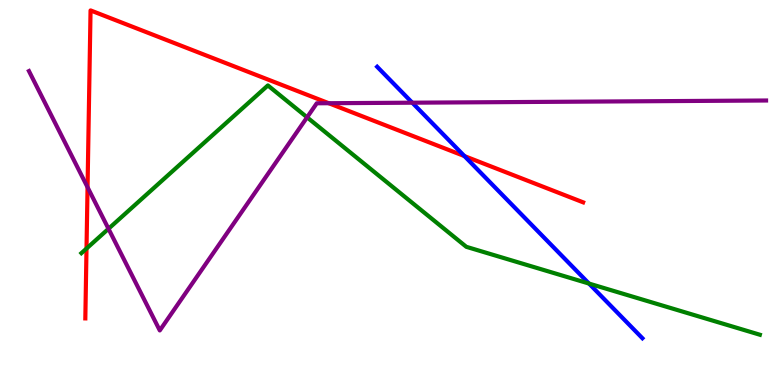[{'lines': ['blue', 'red'], 'intersections': [{'x': 5.99, 'y': 5.95}]}, {'lines': ['green', 'red'], 'intersections': [{'x': 1.12, 'y': 3.54}]}, {'lines': ['purple', 'red'], 'intersections': [{'x': 1.13, 'y': 5.14}, {'x': 4.24, 'y': 7.32}]}, {'lines': ['blue', 'green'], 'intersections': [{'x': 7.6, 'y': 2.63}]}, {'lines': ['blue', 'purple'], 'intersections': [{'x': 5.32, 'y': 7.33}]}, {'lines': ['green', 'purple'], 'intersections': [{'x': 1.4, 'y': 4.06}, {'x': 3.96, 'y': 6.95}]}]